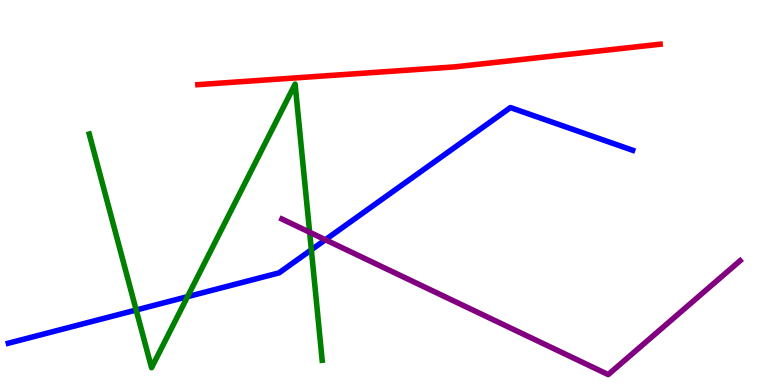[{'lines': ['blue', 'red'], 'intersections': []}, {'lines': ['green', 'red'], 'intersections': []}, {'lines': ['purple', 'red'], 'intersections': []}, {'lines': ['blue', 'green'], 'intersections': [{'x': 1.76, 'y': 1.95}, {'x': 2.42, 'y': 2.29}, {'x': 4.02, 'y': 3.51}]}, {'lines': ['blue', 'purple'], 'intersections': [{'x': 4.2, 'y': 3.77}]}, {'lines': ['green', 'purple'], 'intersections': [{'x': 4.0, 'y': 3.97}]}]